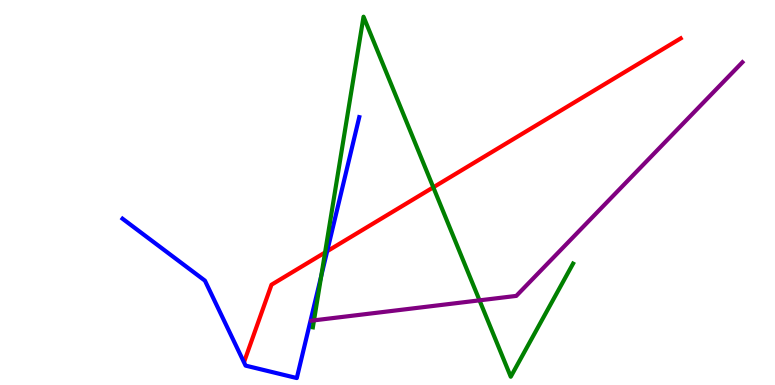[{'lines': ['blue', 'red'], 'intersections': [{'x': 4.22, 'y': 3.47}]}, {'lines': ['green', 'red'], 'intersections': [{'x': 4.19, 'y': 3.44}, {'x': 5.59, 'y': 5.13}]}, {'lines': ['purple', 'red'], 'intersections': []}, {'lines': ['blue', 'green'], 'intersections': [{'x': 4.14, 'y': 2.83}]}, {'lines': ['blue', 'purple'], 'intersections': []}, {'lines': ['green', 'purple'], 'intersections': [{'x': 4.05, 'y': 1.68}, {'x': 6.19, 'y': 2.2}]}]